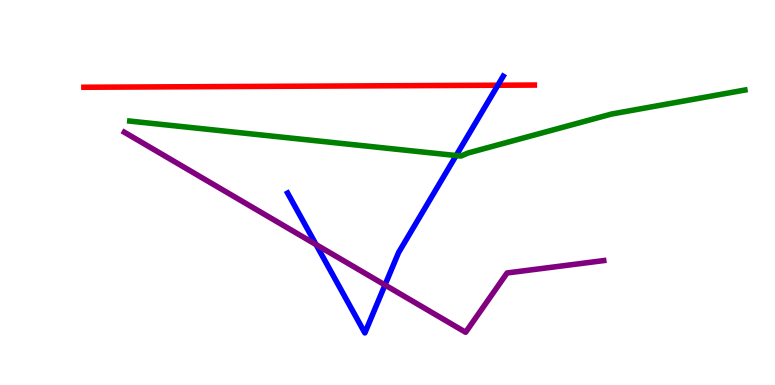[{'lines': ['blue', 'red'], 'intersections': [{'x': 6.42, 'y': 7.79}]}, {'lines': ['green', 'red'], 'intersections': []}, {'lines': ['purple', 'red'], 'intersections': []}, {'lines': ['blue', 'green'], 'intersections': [{'x': 5.89, 'y': 5.96}]}, {'lines': ['blue', 'purple'], 'intersections': [{'x': 4.08, 'y': 3.65}, {'x': 4.97, 'y': 2.6}]}, {'lines': ['green', 'purple'], 'intersections': []}]